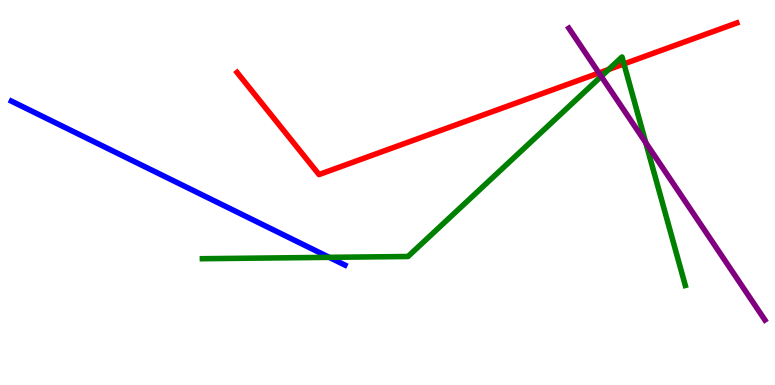[{'lines': ['blue', 'red'], 'intersections': []}, {'lines': ['green', 'red'], 'intersections': [{'x': 7.85, 'y': 8.2}, {'x': 8.05, 'y': 8.34}]}, {'lines': ['purple', 'red'], 'intersections': [{'x': 7.73, 'y': 8.1}]}, {'lines': ['blue', 'green'], 'intersections': [{'x': 4.25, 'y': 3.32}]}, {'lines': ['blue', 'purple'], 'intersections': []}, {'lines': ['green', 'purple'], 'intersections': [{'x': 7.76, 'y': 8.02}, {'x': 8.33, 'y': 6.29}]}]